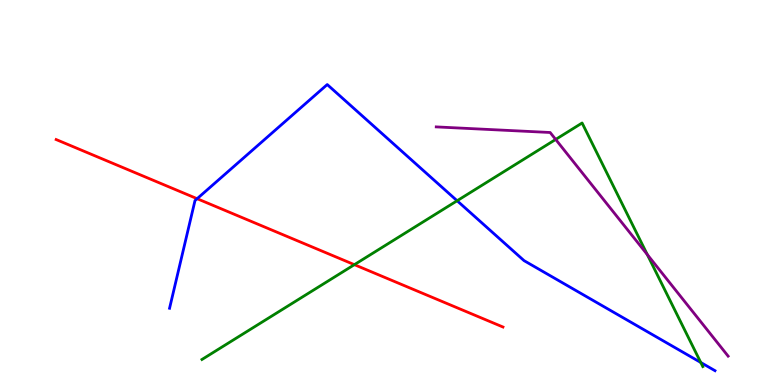[{'lines': ['blue', 'red'], 'intersections': [{'x': 2.54, 'y': 4.84}]}, {'lines': ['green', 'red'], 'intersections': [{'x': 4.57, 'y': 3.13}]}, {'lines': ['purple', 'red'], 'intersections': []}, {'lines': ['blue', 'green'], 'intersections': [{'x': 5.9, 'y': 4.79}, {'x': 9.04, 'y': 0.585}]}, {'lines': ['blue', 'purple'], 'intersections': []}, {'lines': ['green', 'purple'], 'intersections': [{'x': 7.17, 'y': 6.38}, {'x': 8.35, 'y': 3.39}]}]